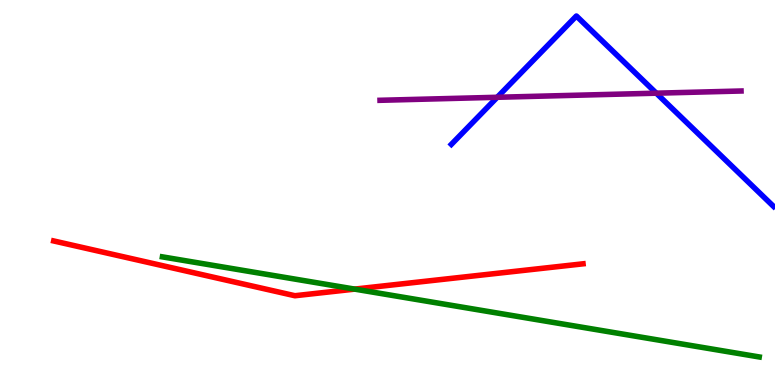[{'lines': ['blue', 'red'], 'intersections': []}, {'lines': ['green', 'red'], 'intersections': [{'x': 4.58, 'y': 2.49}]}, {'lines': ['purple', 'red'], 'intersections': []}, {'lines': ['blue', 'green'], 'intersections': []}, {'lines': ['blue', 'purple'], 'intersections': [{'x': 6.42, 'y': 7.47}, {'x': 8.47, 'y': 7.58}]}, {'lines': ['green', 'purple'], 'intersections': []}]